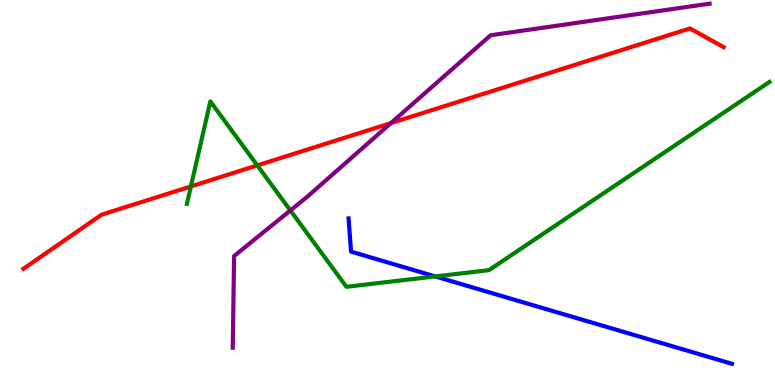[{'lines': ['blue', 'red'], 'intersections': []}, {'lines': ['green', 'red'], 'intersections': [{'x': 2.46, 'y': 5.16}, {'x': 3.32, 'y': 5.7}]}, {'lines': ['purple', 'red'], 'intersections': [{'x': 5.04, 'y': 6.8}]}, {'lines': ['blue', 'green'], 'intersections': [{'x': 5.62, 'y': 2.82}]}, {'lines': ['blue', 'purple'], 'intersections': []}, {'lines': ['green', 'purple'], 'intersections': [{'x': 3.75, 'y': 4.53}]}]